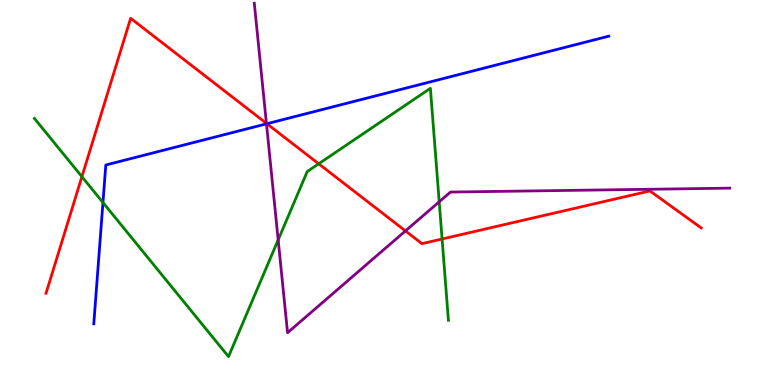[{'lines': ['blue', 'red'], 'intersections': [{'x': 3.44, 'y': 6.79}]}, {'lines': ['green', 'red'], 'intersections': [{'x': 1.06, 'y': 5.41}, {'x': 4.11, 'y': 5.75}, {'x': 5.7, 'y': 3.79}]}, {'lines': ['purple', 'red'], 'intersections': [{'x': 3.44, 'y': 6.8}, {'x': 5.23, 'y': 4.0}]}, {'lines': ['blue', 'green'], 'intersections': [{'x': 1.33, 'y': 4.74}]}, {'lines': ['blue', 'purple'], 'intersections': [{'x': 3.44, 'y': 6.78}]}, {'lines': ['green', 'purple'], 'intersections': [{'x': 3.59, 'y': 3.77}, {'x': 5.67, 'y': 4.76}]}]